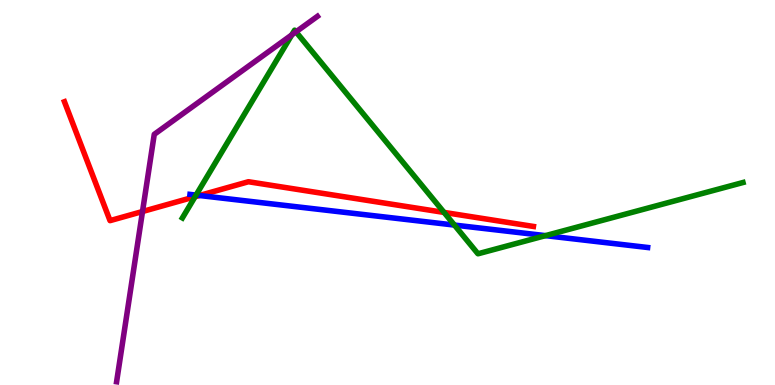[{'lines': ['blue', 'red'], 'intersections': [{'x': 2.57, 'y': 4.92}]}, {'lines': ['green', 'red'], 'intersections': [{'x': 2.52, 'y': 4.89}, {'x': 5.73, 'y': 4.48}]}, {'lines': ['purple', 'red'], 'intersections': [{'x': 1.84, 'y': 4.51}]}, {'lines': ['blue', 'green'], 'intersections': [{'x': 2.53, 'y': 4.93}, {'x': 5.86, 'y': 4.15}, {'x': 7.04, 'y': 3.88}]}, {'lines': ['blue', 'purple'], 'intersections': []}, {'lines': ['green', 'purple'], 'intersections': [{'x': 3.77, 'y': 9.09}, {'x': 3.82, 'y': 9.17}]}]